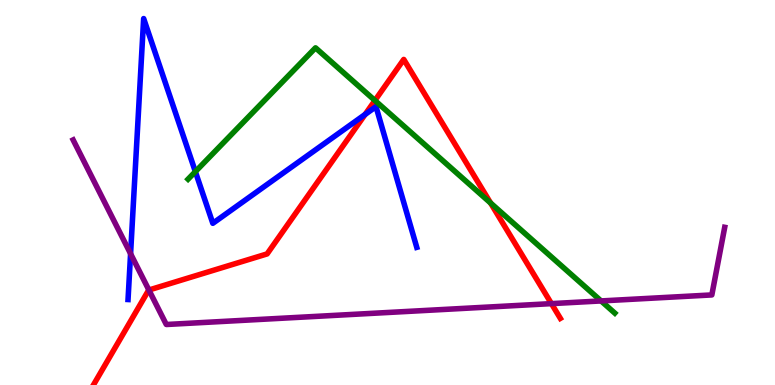[{'lines': ['blue', 'red'], 'intersections': [{'x': 4.71, 'y': 7.03}]}, {'lines': ['green', 'red'], 'intersections': [{'x': 4.84, 'y': 7.39}, {'x': 6.33, 'y': 4.73}]}, {'lines': ['purple', 'red'], 'intersections': [{'x': 1.92, 'y': 2.47}, {'x': 7.12, 'y': 2.11}]}, {'lines': ['blue', 'green'], 'intersections': [{'x': 2.52, 'y': 5.54}]}, {'lines': ['blue', 'purple'], 'intersections': [{'x': 1.68, 'y': 3.41}]}, {'lines': ['green', 'purple'], 'intersections': [{'x': 7.76, 'y': 2.18}]}]